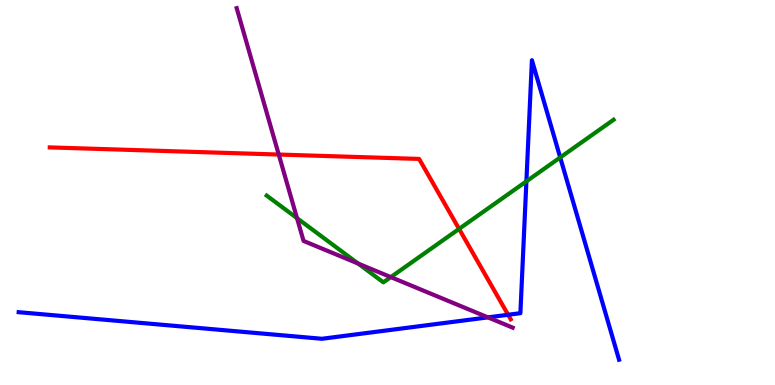[{'lines': ['blue', 'red'], 'intersections': [{'x': 6.56, 'y': 1.82}]}, {'lines': ['green', 'red'], 'intersections': [{'x': 5.92, 'y': 4.05}]}, {'lines': ['purple', 'red'], 'intersections': [{'x': 3.6, 'y': 5.99}]}, {'lines': ['blue', 'green'], 'intersections': [{'x': 6.79, 'y': 5.29}, {'x': 7.23, 'y': 5.91}]}, {'lines': ['blue', 'purple'], 'intersections': [{'x': 6.3, 'y': 1.76}]}, {'lines': ['green', 'purple'], 'intersections': [{'x': 3.83, 'y': 4.33}, {'x': 4.62, 'y': 3.15}, {'x': 5.04, 'y': 2.8}]}]